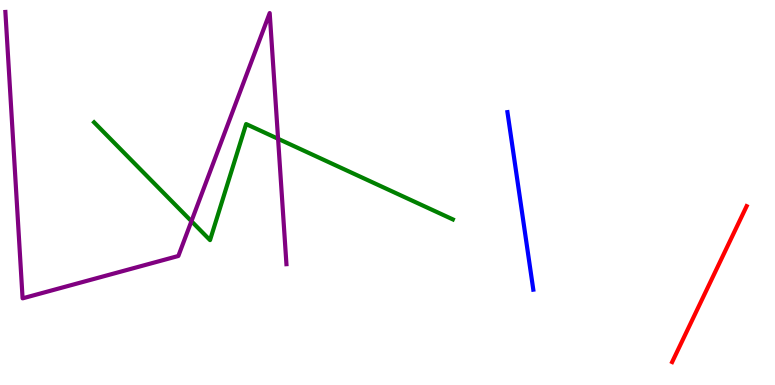[{'lines': ['blue', 'red'], 'intersections': []}, {'lines': ['green', 'red'], 'intersections': []}, {'lines': ['purple', 'red'], 'intersections': []}, {'lines': ['blue', 'green'], 'intersections': []}, {'lines': ['blue', 'purple'], 'intersections': []}, {'lines': ['green', 'purple'], 'intersections': [{'x': 2.47, 'y': 4.25}, {'x': 3.59, 'y': 6.39}]}]